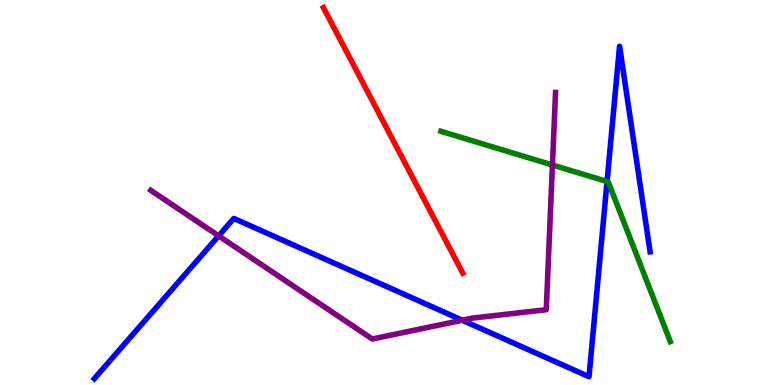[{'lines': ['blue', 'red'], 'intersections': []}, {'lines': ['green', 'red'], 'intersections': []}, {'lines': ['purple', 'red'], 'intersections': []}, {'lines': ['blue', 'green'], 'intersections': [{'x': 7.83, 'y': 5.29}]}, {'lines': ['blue', 'purple'], 'intersections': [{'x': 2.82, 'y': 3.87}, {'x': 5.96, 'y': 1.68}]}, {'lines': ['green', 'purple'], 'intersections': [{'x': 7.13, 'y': 5.71}]}]